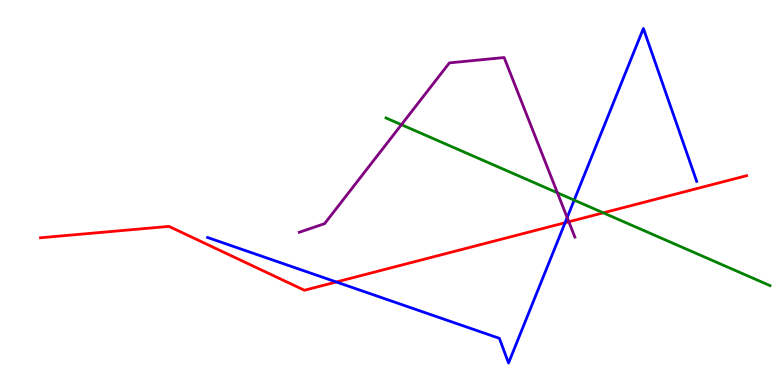[{'lines': ['blue', 'red'], 'intersections': [{'x': 4.34, 'y': 2.68}, {'x': 7.29, 'y': 4.22}]}, {'lines': ['green', 'red'], 'intersections': [{'x': 7.78, 'y': 4.47}]}, {'lines': ['purple', 'red'], 'intersections': [{'x': 7.34, 'y': 4.24}]}, {'lines': ['blue', 'green'], 'intersections': [{'x': 7.41, 'y': 4.8}]}, {'lines': ['blue', 'purple'], 'intersections': [{'x': 7.32, 'y': 4.35}]}, {'lines': ['green', 'purple'], 'intersections': [{'x': 5.18, 'y': 6.76}, {'x': 7.19, 'y': 4.99}]}]